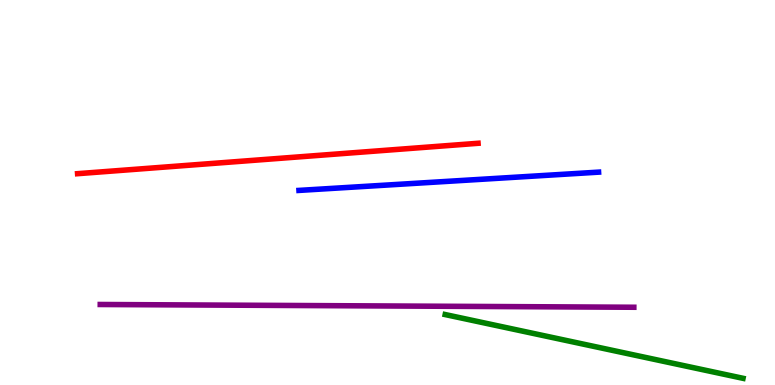[{'lines': ['blue', 'red'], 'intersections': []}, {'lines': ['green', 'red'], 'intersections': []}, {'lines': ['purple', 'red'], 'intersections': []}, {'lines': ['blue', 'green'], 'intersections': []}, {'lines': ['blue', 'purple'], 'intersections': []}, {'lines': ['green', 'purple'], 'intersections': []}]